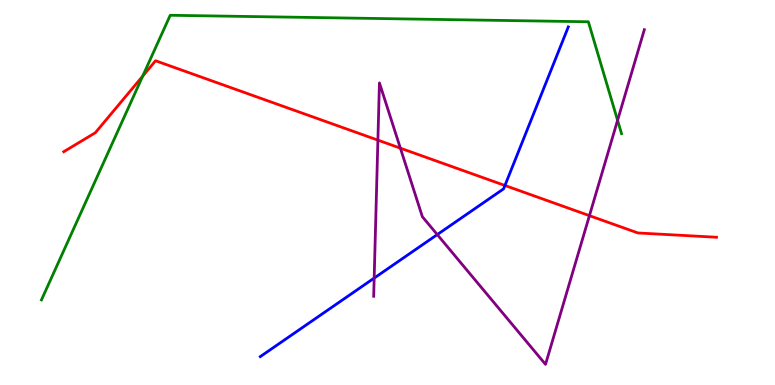[{'lines': ['blue', 'red'], 'intersections': [{'x': 6.52, 'y': 5.18}]}, {'lines': ['green', 'red'], 'intersections': [{'x': 1.84, 'y': 8.02}]}, {'lines': ['purple', 'red'], 'intersections': [{'x': 4.88, 'y': 6.36}, {'x': 5.17, 'y': 6.15}, {'x': 7.61, 'y': 4.4}]}, {'lines': ['blue', 'green'], 'intersections': []}, {'lines': ['blue', 'purple'], 'intersections': [{'x': 4.83, 'y': 2.78}, {'x': 5.64, 'y': 3.91}]}, {'lines': ['green', 'purple'], 'intersections': [{'x': 7.97, 'y': 6.88}]}]